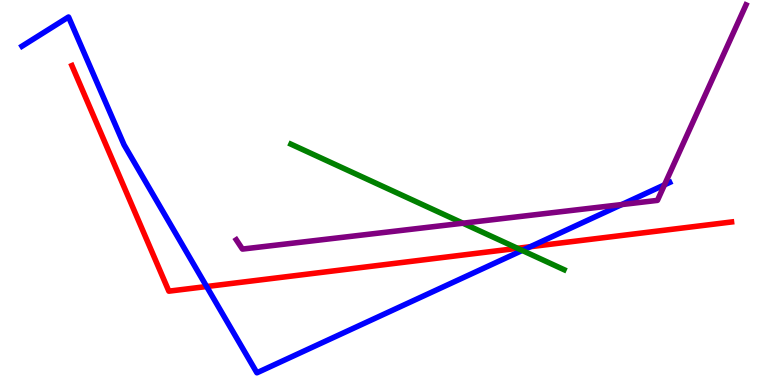[{'lines': ['blue', 'red'], 'intersections': [{'x': 2.67, 'y': 2.56}, {'x': 6.84, 'y': 3.59}]}, {'lines': ['green', 'red'], 'intersections': [{'x': 6.68, 'y': 3.55}]}, {'lines': ['purple', 'red'], 'intersections': []}, {'lines': ['blue', 'green'], 'intersections': [{'x': 6.74, 'y': 3.49}]}, {'lines': ['blue', 'purple'], 'intersections': [{'x': 8.02, 'y': 4.69}, {'x': 8.57, 'y': 5.2}]}, {'lines': ['green', 'purple'], 'intersections': [{'x': 5.97, 'y': 4.2}]}]